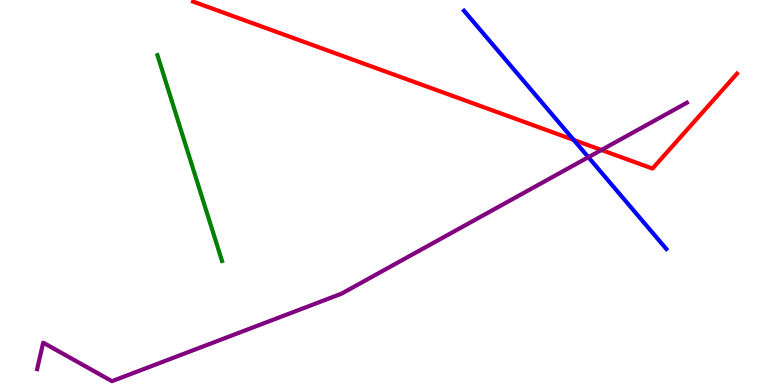[{'lines': ['blue', 'red'], 'intersections': [{'x': 7.4, 'y': 6.37}]}, {'lines': ['green', 'red'], 'intersections': []}, {'lines': ['purple', 'red'], 'intersections': [{'x': 7.76, 'y': 6.1}]}, {'lines': ['blue', 'green'], 'intersections': []}, {'lines': ['blue', 'purple'], 'intersections': [{'x': 7.59, 'y': 5.92}]}, {'lines': ['green', 'purple'], 'intersections': []}]